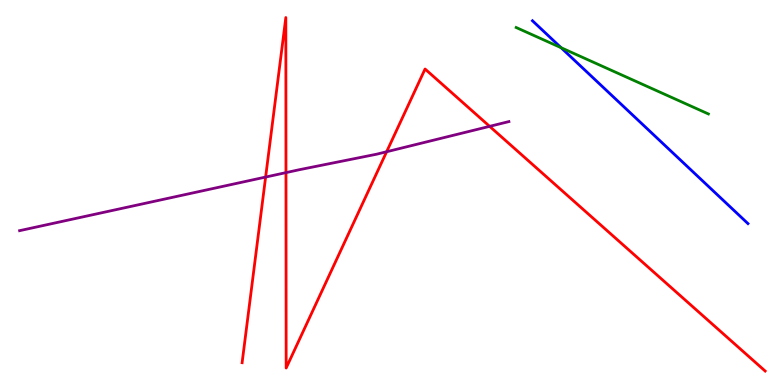[{'lines': ['blue', 'red'], 'intersections': []}, {'lines': ['green', 'red'], 'intersections': []}, {'lines': ['purple', 'red'], 'intersections': [{'x': 3.43, 'y': 5.4}, {'x': 3.69, 'y': 5.52}, {'x': 4.99, 'y': 6.06}, {'x': 6.32, 'y': 6.72}]}, {'lines': ['blue', 'green'], 'intersections': [{'x': 7.24, 'y': 8.76}]}, {'lines': ['blue', 'purple'], 'intersections': []}, {'lines': ['green', 'purple'], 'intersections': []}]